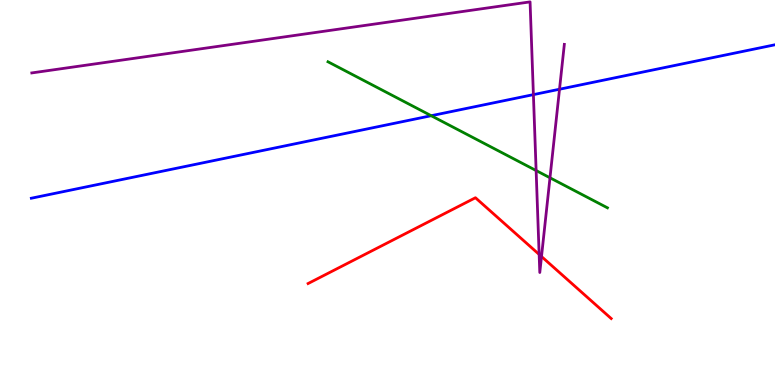[{'lines': ['blue', 'red'], 'intersections': []}, {'lines': ['green', 'red'], 'intersections': []}, {'lines': ['purple', 'red'], 'intersections': [{'x': 6.96, 'y': 3.39}, {'x': 6.99, 'y': 3.34}]}, {'lines': ['blue', 'green'], 'intersections': [{'x': 5.56, 'y': 6.99}]}, {'lines': ['blue', 'purple'], 'intersections': [{'x': 6.88, 'y': 7.54}, {'x': 7.22, 'y': 7.68}]}, {'lines': ['green', 'purple'], 'intersections': [{'x': 6.92, 'y': 5.57}, {'x': 7.1, 'y': 5.38}]}]